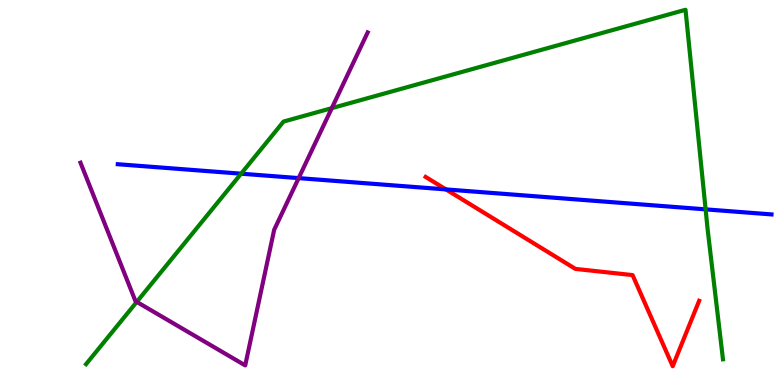[{'lines': ['blue', 'red'], 'intersections': [{'x': 5.75, 'y': 5.08}]}, {'lines': ['green', 'red'], 'intersections': []}, {'lines': ['purple', 'red'], 'intersections': []}, {'lines': ['blue', 'green'], 'intersections': [{'x': 3.11, 'y': 5.49}, {'x': 9.1, 'y': 4.56}]}, {'lines': ['blue', 'purple'], 'intersections': [{'x': 3.85, 'y': 5.37}]}, {'lines': ['green', 'purple'], 'intersections': [{'x': 1.76, 'y': 2.16}, {'x': 4.28, 'y': 7.19}]}]